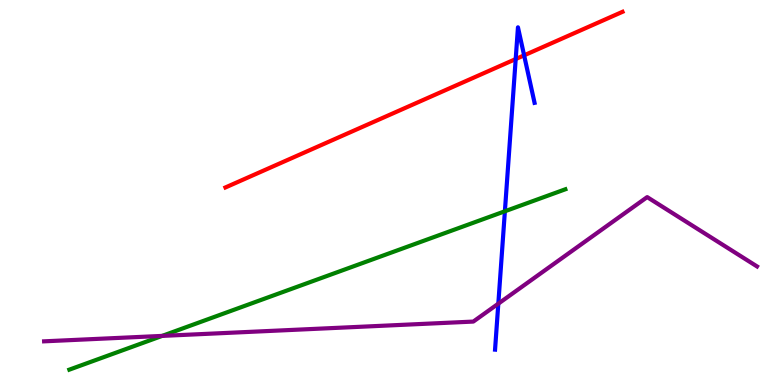[{'lines': ['blue', 'red'], 'intersections': [{'x': 6.65, 'y': 8.47}, {'x': 6.76, 'y': 8.56}]}, {'lines': ['green', 'red'], 'intersections': []}, {'lines': ['purple', 'red'], 'intersections': []}, {'lines': ['blue', 'green'], 'intersections': [{'x': 6.51, 'y': 4.51}]}, {'lines': ['blue', 'purple'], 'intersections': [{'x': 6.43, 'y': 2.11}]}, {'lines': ['green', 'purple'], 'intersections': [{'x': 2.09, 'y': 1.28}]}]